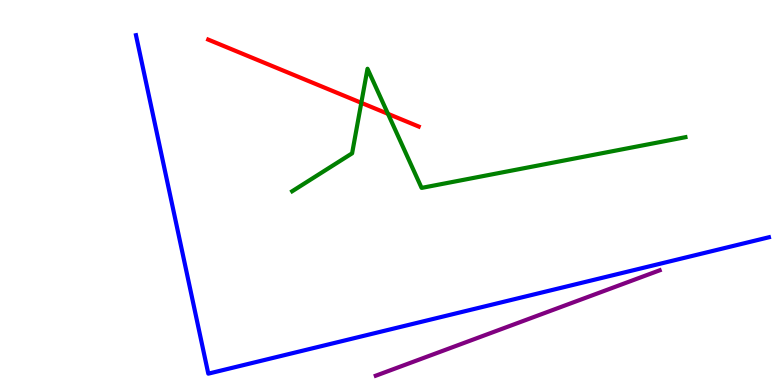[{'lines': ['blue', 'red'], 'intersections': []}, {'lines': ['green', 'red'], 'intersections': [{'x': 4.66, 'y': 7.33}, {'x': 5.01, 'y': 7.04}]}, {'lines': ['purple', 'red'], 'intersections': []}, {'lines': ['blue', 'green'], 'intersections': []}, {'lines': ['blue', 'purple'], 'intersections': []}, {'lines': ['green', 'purple'], 'intersections': []}]